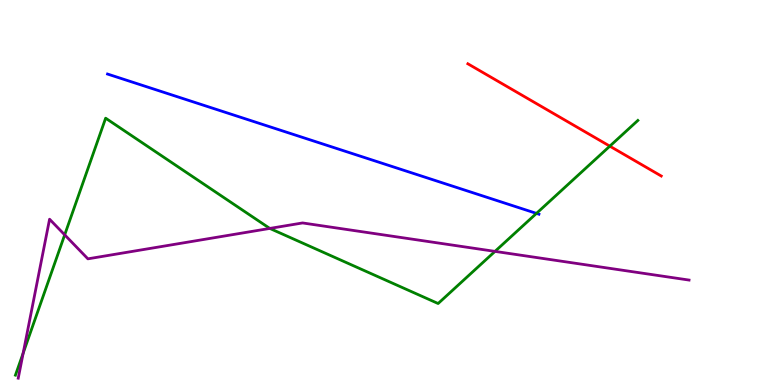[{'lines': ['blue', 'red'], 'intersections': []}, {'lines': ['green', 'red'], 'intersections': [{'x': 7.87, 'y': 6.2}]}, {'lines': ['purple', 'red'], 'intersections': []}, {'lines': ['blue', 'green'], 'intersections': [{'x': 6.92, 'y': 4.46}]}, {'lines': ['blue', 'purple'], 'intersections': []}, {'lines': ['green', 'purple'], 'intersections': [{'x': 0.299, 'y': 0.829}, {'x': 0.835, 'y': 3.9}, {'x': 3.48, 'y': 4.07}, {'x': 6.39, 'y': 3.47}]}]